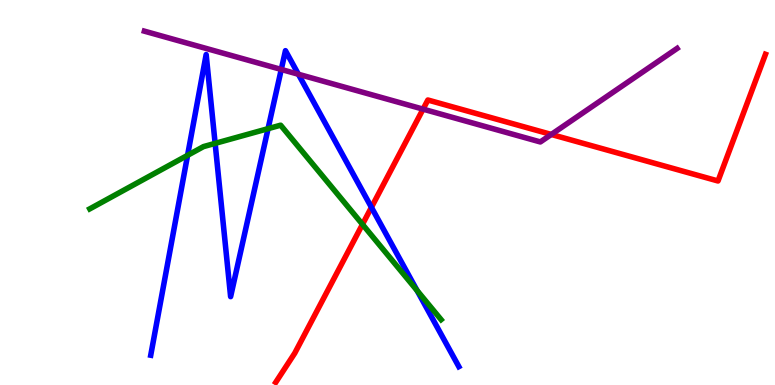[{'lines': ['blue', 'red'], 'intersections': [{'x': 4.79, 'y': 4.61}]}, {'lines': ['green', 'red'], 'intersections': [{'x': 4.68, 'y': 4.17}]}, {'lines': ['purple', 'red'], 'intersections': [{'x': 5.46, 'y': 7.17}, {'x': 7.11, 'y': 6.51}]}, {'lines': ['blue', 'green'], 'intersections': [{'x': 2.42, 'y': 5.97}, {'x': 2.78, 'y': 6.28}, {'x': 3.46, 'y': 6.66}, {'x': 5.38, 'y': 2.45}]}, {'lines': ['blue', 'purple'], 'intersections': [{'x': 3.63, 'y': 8.2}, {'x': 3.85, 'y': 8.07}]}, {'lines': ['green', 'purple'], 'intersections': []}]